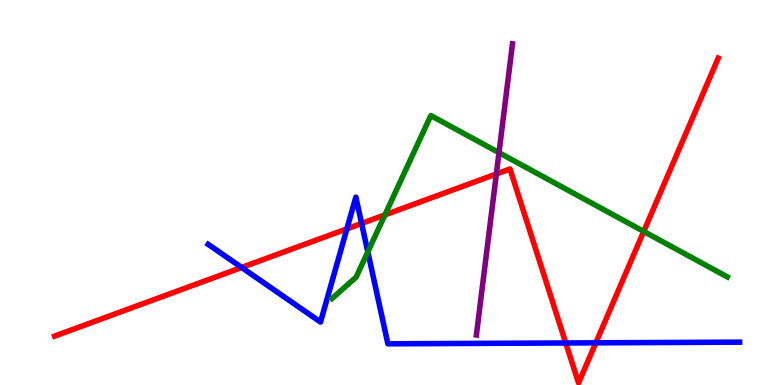[{'lines': ['blue', 'red'], 'intersections': [{'x': 3.12, 'y': 3.05}, {'x': 4.48, 'y': 4.06}, {'x': 4.67, 'y': 4.2}, {'x': 7.3, 'y': 1.09}, {'x': 7.69, 'y': 1.1}]}, {'lines': ['green', 'red'], 'intersections': [{'x': 4.97, 'y': 4.42}, {'x': 8.31, 'y': 3.99}]}, {'lines': ['purple', 'red'], 'intersections': [{'x': 6.4, 'y': 5.48}]}, {'lines': ['blue', 'green'], 'intersections': [{'x': 4.75, 'y': 3.46}]}, {'lines': ['blue', 'purple'], 'intersections': []}, {'lines': ['green', 'purple'], 'intersections': [{'x': 6.44, 'y': 6.03}]}]